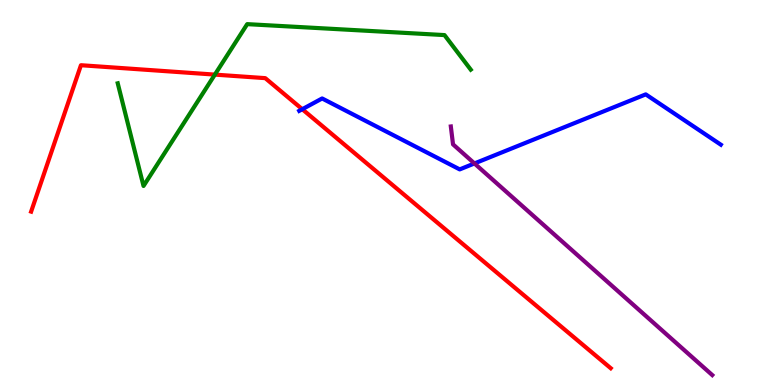[{'lines': ['blue', 'red'], 'intersections': [{'x': 3.9, 'y': 7.16}]}, {'lines': ['green', 'red'], 'intersections': [{'x': 2.77, 'y': 8.06}]}, {'lines': ['purple', 'red'], 'intersections': []}, {'lines': ['blue', 'green'], 'intersections': []}, {'lines': ['blue', 'purple'], 'intersections': [{'x': 6.12, 'y': 5.75}]}, {'lines': ['green', 'purple'], 'intersections': []}]